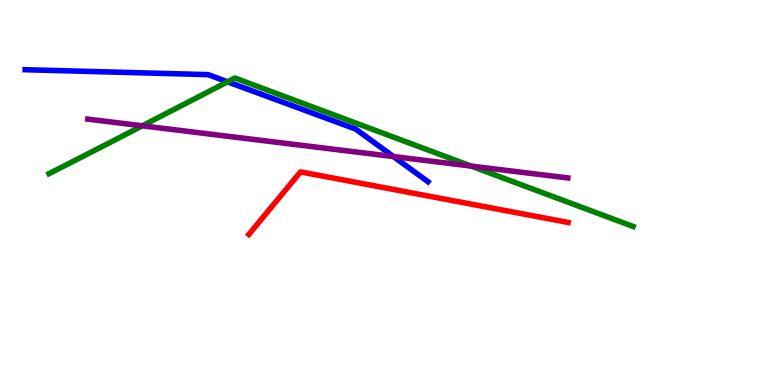[{'lines': ['blue', 'red'], 'intersections': []}, {'lines': ['green', 'red'], 'intersections': []}, {'lines': ['purple', 'red'], 'intersections': []}, {'lines': ['blue', 'green'], 'intersections': [{'x': 2.94, 'y': 7.87}]}, {'lines': ['blue', 'purple'], 'intersections': [{'x': 5.08, 'y': 5.93}]}, {'lines': ['green', 'purple'], 'intersections': [{'x': 1.84, 'y': 6.73}, {'x': 6.08, 'y': 5.69}]}]